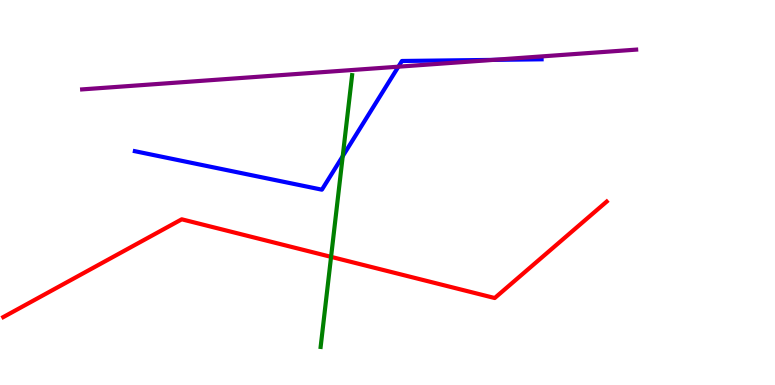[{'lines': ['blue', 'red'], 'intersections': []}, {'lines': ['green', 'red'], 'intersections': [{'x': 4.27, 'y': 3.33}]}, {'lines': ['purple', 'red'], 'intersections': []}, {'lines': ['blue', 'green'], 'intersections': [{'x': 4.42, 'y': 5.94}]}, {'lines': ['blue', 'purple'], 'intersections': [{'x': 5.14, 'y': 8.27}, {'x': 6.36, 'y': 8.44}]}, {'lines': ['green', 'purple'], 'intersections': []}]